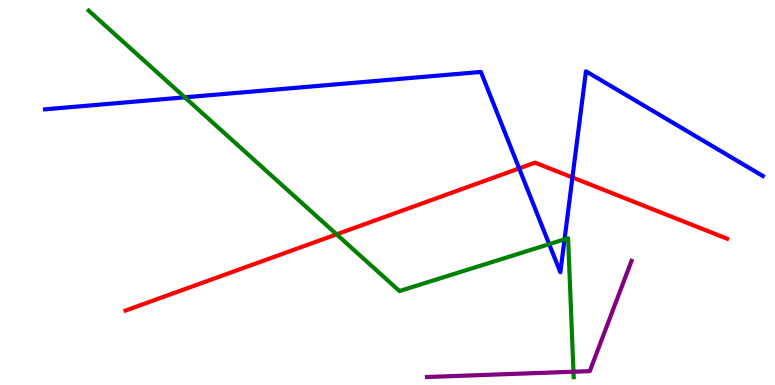[{'lines': ['blue', 'red'], 'intersections': [{'x': 6.7, 'y': 5.63}, {'x': 7.39, 'y': 5.39}]}, {'lines': ['green', 'red'], 'intersections': [{'x': 4.34, 'y': 3.91}]}, {'lines': ['purple', 'red'], 'intersections': []}, {'lines': ['blue', 'green'], 'intersections': [{'x': 2.38, 'y': 7.47}, {'x': 7.09, 'y': 3.66}, {'x': 7.28, 'y': 3.78}]}, {'lines': ['blue', 'purple'], 'intersections': []}, {'lines': ['green', 'purple'], 'intersections': [{'x': 7.4, 'y': 0.345}]}]